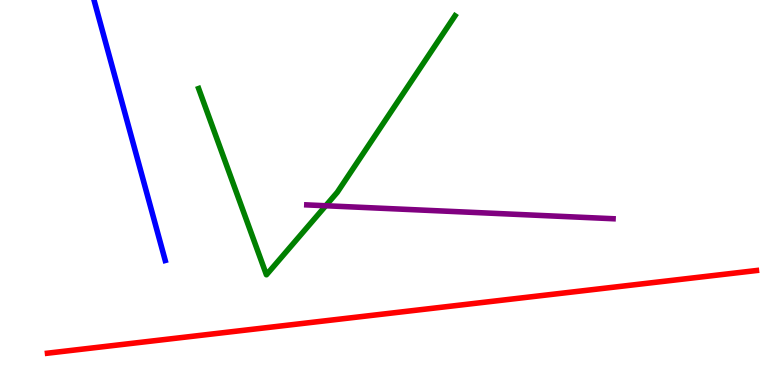[{'lines': ['blue', 'red'], 'intersections': []}, {'lines': ['green', 'red'], 'intersections': []}, {'lines': ['purple', 'red'], 'intersections': []}, {'lines': ['blue', 'green'], 'intersections': []}, {'lines': ['blue', 'purple'], 'intersections': []}, {'lines': ['green', 'purple'], 'intersections': [{'x': 4.2, 'y': 4.66}]}]